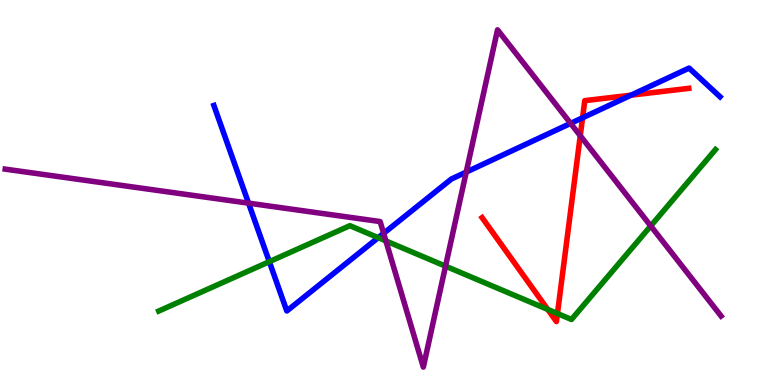[{'lines': ['blue', 'red'], 'intersections': [{'x': 7.52, 'y': 6.94}, {'x': 8.14, 'y': 7.53}]}, {'lines': ['green', 'red'], 'intersections': [{'x': 7.07, 'y': 1.96}, {'x': 7.19, 'y': 1.86}]}, {'lines': ['purple', 'red'], 'intersections': [{'x': 7.49, 'y': 6.47}]}, {'lines': ['blue', 'green'], 'intersections': [{'x': 3.48, 'y': 3.2}, {'x': 4.88, 'y': 3.83}]}, {'lines': ['blue', 'purple'], 'intersections': [{'x': 3.21, 'y': 4.72}, {'x': 4.95, 'y': 3.94}, {'x': 6.02, 'y': 5.53}, {'x': 7.36, 'y': 6.8}]}, {'lines': ['green', 'purple'], 'intersections': [{'x': 4.98, 'y': 3.74}, {'x': 5.75, 'y': 3.09}, {'x': 8.4, 'y': 4.13}]}]